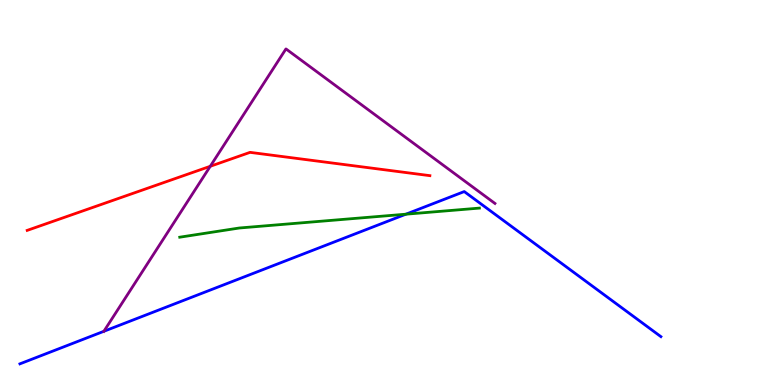[{'lines': ['blue', 'red'], 'intersections': []}, {'lines': ['green', 'red'], 'intersections': []}, {'lines': ['purple', 'red'], 'intersections': [{'x': 2.71, 'y': 5.68}]}, {'lines': ['blue', 'green'], 'intersections': [{'x': 5.24, 'y': 4.44}]}, {'lines': ['blue', 'purple'], 'intersections': [{'x': 1.34, 'y': 1.39}]}, {'lines': ['green', 'purple'], 'intersections': []}]